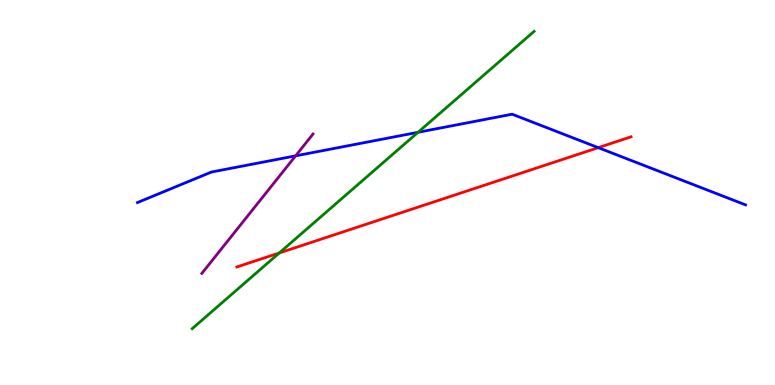[{'lines': ['blue', 'red'], 'intersections': [{'x': 7.72, 'y': 6.16}]}, {'lines': ['green', 'red'], 'intersections': [{'x': 3.6, 'y': 3.43}]}, {'lines': ['purple', 'red'], 'intersections': []}, {'lines': ['blue', 'green'], 'intersections': [{'x': 5.39, 'y': 6.56}]}, {'lines': ['blue', 'purple'], 'intersections': [{'x': 3.81, 'y': 5.95}]}, {'lines': ['green', 'purple'], 'intersections': []}]